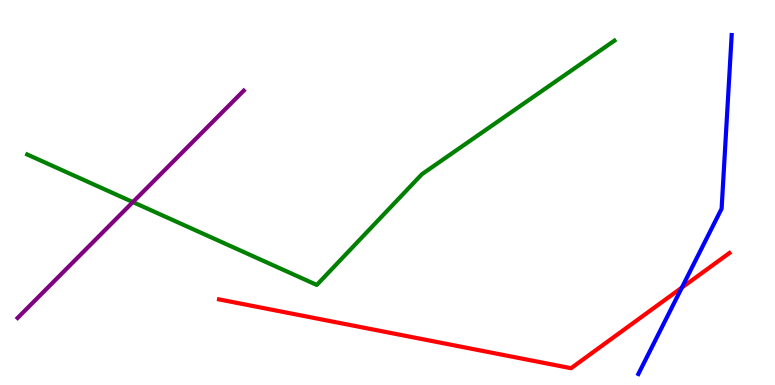[{'lines': ['blue', 'red'], 'intersections': [{'x': 8.8, 'y': 2.53}]}, {'lines': ['green', 'red'], 'intersections': []}, {'lines': ['purple', 'red'], 'intersections': []}, {'lines': ['blue', 'green'], 'intersections': []}, {'lines': ['blue', 'purple'], 'intersections': []}, {'lines': ['green', 'purple'], 'intersections': [{'x': 1.71, 'y': 4.75}]}]